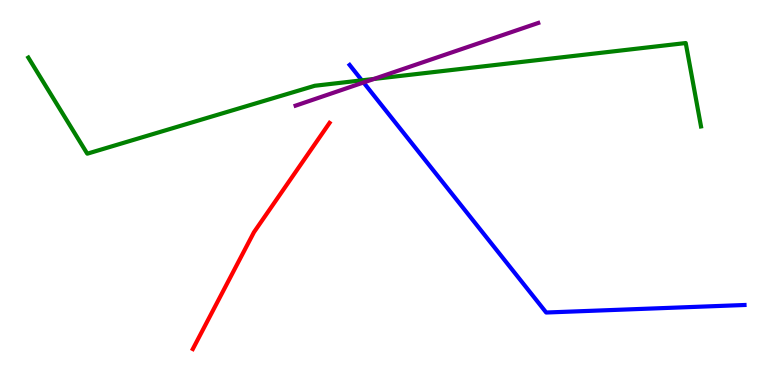[{'lines': ['blue', 'red'], 'intersections': []}, {'lines': ['green', 'red'], 'intersections': []}, {'lines': ['purple', 'red'], 'intersections': []}, {'lines': ['blue', 'green'], 'intersections': [{'x': 4.67, 'y': 7.91}]}, {'lines': ['blue', 'purple'], 'intersections': [{'x': 4.69, 'y': 7.86}]}, {'lines': ['green', 'purple'], 'intersections': [{'x': 4.82, 'y': 7.95}]}]